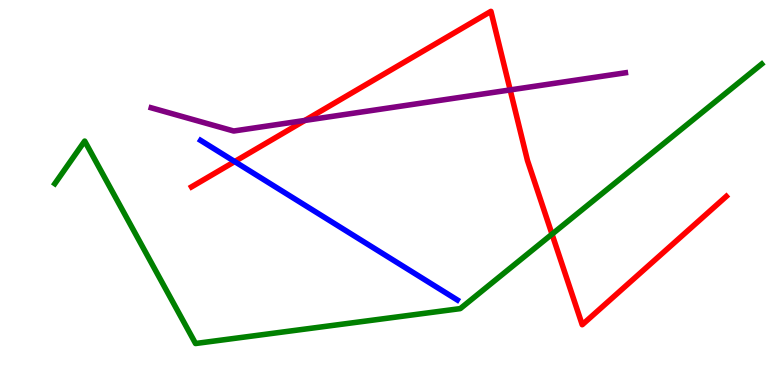[{'lines': ['blue', 'red'], 'intersections': [{'x': 3.03, 'y': 5.8}]}, {'lines': ['green', 'red'], 'intersections': [{'x': 7.12, 'y': 3.92}]}, {'lines': ['purple', 'red'], 'intersections': [{'x': 3.93, 'y': 6.87}, {'x': 6.58, 'y': 7.66}]}, {'lines': ['blue', 'green'], 'intersections': []}, {'lines': ['blue', 'purple'], 'intersections': []}, {'lines': ['green', 'purple'], 'intersections': []}]